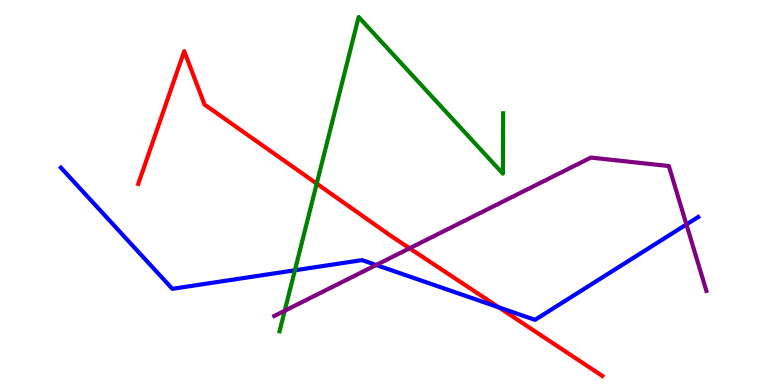[{'lines': ['blue', 'red'], 'intersections': [{'x': 6.44, 'y': 2.02}]}, {'lines': ['green', 'red'], 'intersections': [{'x': 4.09, 'y': 5.23}]}, {'lines': ['purple', 'red'], 'intersections': [{'x': 5.29, 'y': 3.55}]}, {'lines': ['blue', 'green'], 'intersections': [{'x': 3.81, 'y': 2.98}]}, {'lines': ['blue', 'purple'], 'intersections': [{'x': 4.85, 'y': 3.12}, {'x': 8.86, 'y': 4.17}]}, {'lines': ['green', 'purple'], 'intersections': [{'x': 3.67, 'y': 1.93}]}]